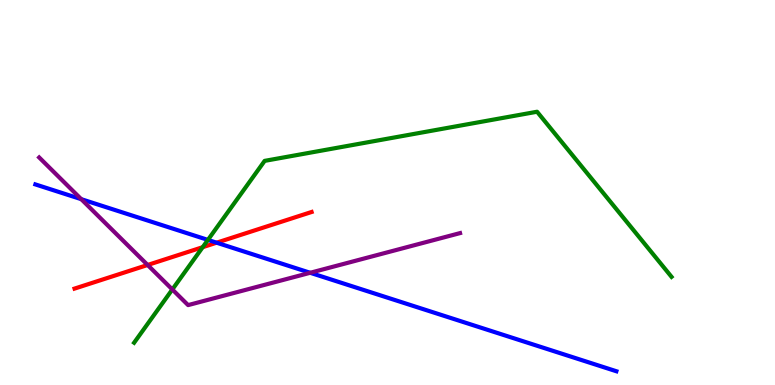[{'lines': ['blue', 'red'], 'intersections': [{'x': 2.79, 'y': 3.7}]}, {'lines': ['green', 'red'], 'intersections': [{'x': 2.62, 'y': 3.58}]}, {'lines': ['purple', 'red'], 'intersections': [{'x': 1.9, 'y': 3.12}]}, {'lines': ['blue', 'green'], 'intersections': [{'x': 2.68, 'y': 3.77}]}, {'lines': ['blue', 'purple'], 'intersections': [{'x': 1.05, 'y': 4.83}, {'x': 4.0, 'y': 2.91}]}, {'lines': ['green', 'purple'], 'intersections': [{'x': 2.22, 'y': 2.48}]}]